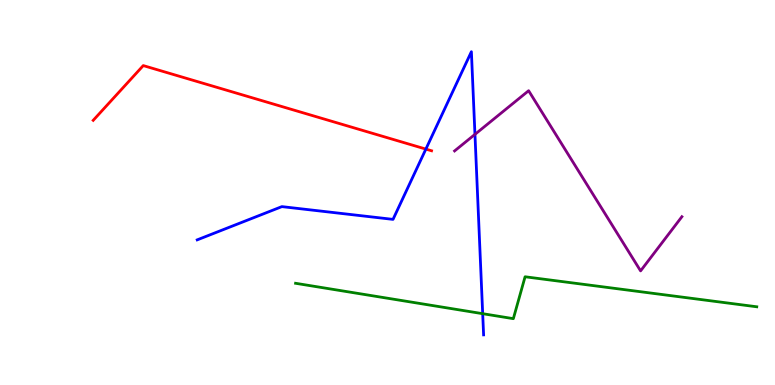[{'lines': ['blue', 'red'], 'intersections': [{'x': 5.5, 'y': 6.13}]}, {'lines': ['green', 'red'], 'intersections': []}, {'lines': ['purple', 'red'], 'intersections': []}, {'lines': ['blue', 'green'], 'intersections': [{'x': 6.23, 'y': 1.85}]}, {'lines': ['blue', 'purple'], 'intersections': [{'x': 6.13, 'y': 6.51}]}, {'lines': ['green', 'purple'], 'intersections': []}]